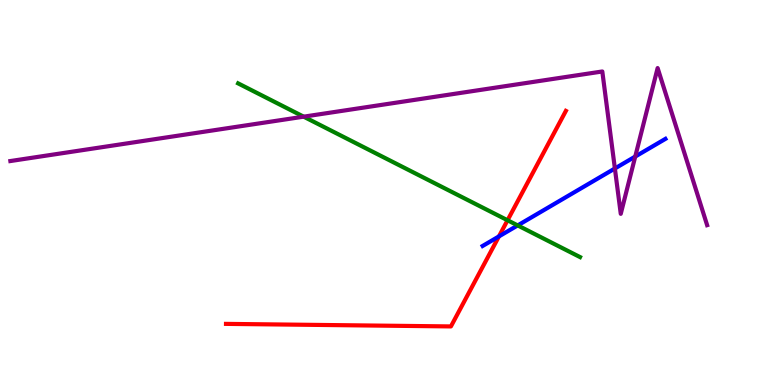[{'lines': ['blue', 'red'], 'intersections': [{'x': 6.44, 'y': 3.86}]}, {'lines': ['green', 'red'], 'intersections': [{'x': 6.55, 'y': 4.28}]}, {'lines': ['purple', 'red'], 'intersections': []}, {'lines': ['blue', 'green'], 'intersections': [{'x': 6.68, 'y': 4.15}]}, {'lines': ['blue', 'purple'], 'intersections': [{'x': 7.93, 'y': 5.62}, {'x': 8.2, 'y': 5.93}]}, {'lines': ['green', 'purple'], 'intersections': [{'x': 3.92, 'y': 6.97}]}]